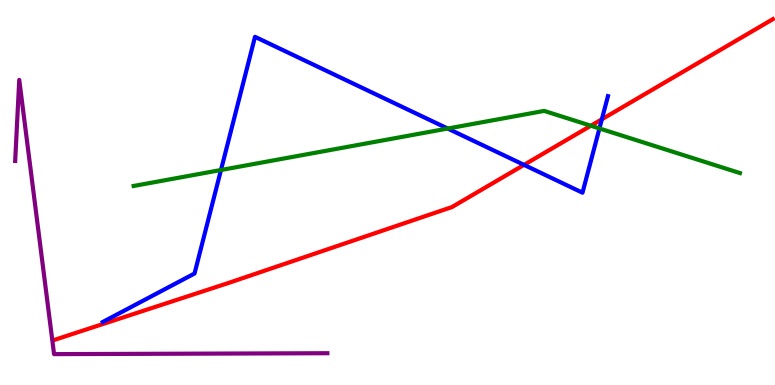[{'lines': ['blue', 'red'], 'intersections': [{'x': 6.76, 'y': 5.72}, {'x': 7.77, 'y': 6.9}]}, {'lines': ['green', 'red'], 'intersections': [{'x': 7.62, 'y': 6.73}]}, {'lines': ['purple', 'red'], 'intersections': []}, {'lines': ['blue', 'green'], 'intersections': [{'x': 2.85, 'y': 5.58}, {'x': 5.78, 'y': 6.66}, {'x': 7.73, 'y': 6.66}]}, {'lines': ['blue', 'purple'], 'intersections': []}, {'lines': ['green', 'purple'], 'intersections': []}]